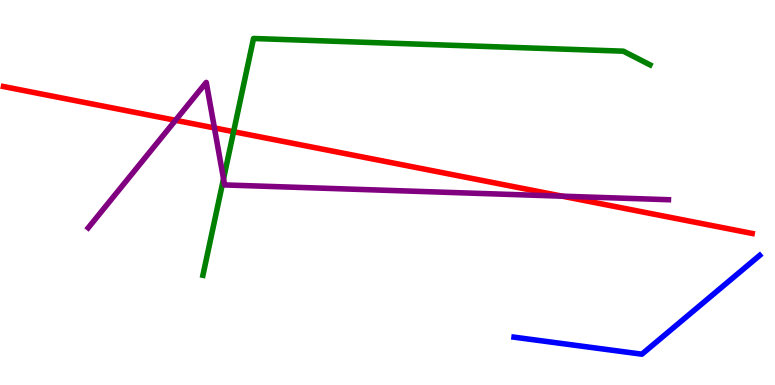[{'lines': ['blue', 'red'], 'intersections': []}, {'lines': ['green', 'red'], 'intersections': [{'x': 3.01, 'y': 6.58}]}, {'lines': ['purple', 'red'], 'intersections': [{'x': 2.26, 'y': 6.88}, {'x': 2.77, 'y': 6.68}, {'x': 7.25, 'y': 4.9}]}, {'lines': ['blue', 'green'], 'intersections': []}, {'lines': ['blue', 'purple'], 'intersections': []}, {'lines': ['green', 'purple'], 'intersections': [{'x': 2.88, 'y': 5.36}]}]